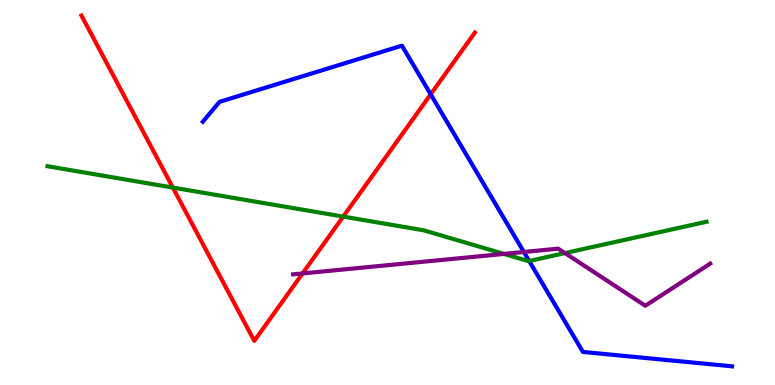[{'lines': ['blue', 'red'], 'intersections': [{'x': 5.56, 'y': 7.55}]}, {'lines': ['green', 'red'], 'intersections': [{'x': 2.23, 'y': 5.13}, {'x': 4.43, 'y': 4.37}]}, {'lines': ['purple', 'red'], 'intersections': [{'x': 3.9, 'y': 2.9}]}, {'lines': ['blue', 'green'], 'intersections': [{'x': 6.83, 'y': 3.22}]}, {'lines': ['blue', 'purple'], 'intersections': [{'x': 6.76, 'y': 3.45}]}, {'lines': ['green', 'purple'], 'intersections': [{'x': 6.5, 'y': 3.4}, {'x': 7.29, 'y': 3.43}]}]